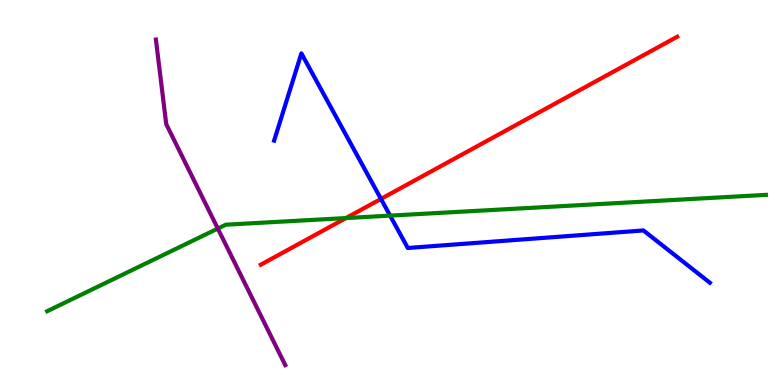[{'lines': ['blue', 'red'], 'intersections': [{'x': 4.92, 'y': 4.83}]}, {'lines': ['green', 'red'], 'intersections': [{'x': 4.46, 'y': 4.34}]}, {'lines': ['purple', 'red'], 'intersections': []}, {'lines': ['blue', 'green'], 'intersections': [{'x': 5.03, 'y': 4.4}]}, {'lines': ['blue', 'purple'], 'intersections': []}, {'lines': ['green', 'purple'], 'intersections': [{'x': 2.81, 'y': 4.06}]}]